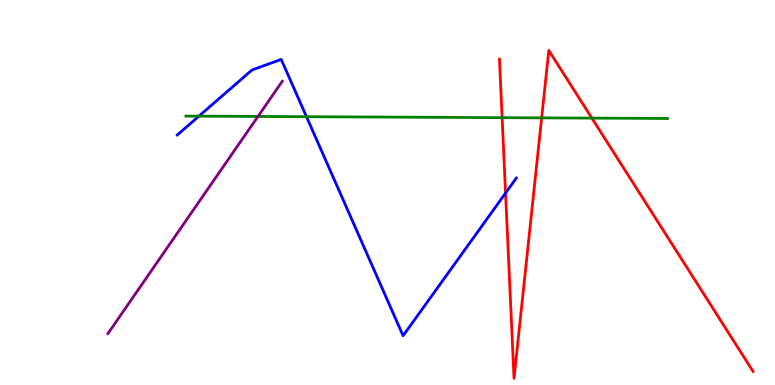[{'lines': ['blue', 'red'], 'intersections': [{'x': 6.52, 'y': 4.99}]}, {'lines': ['green', 'red'], 'intersections': [{'x': 6.48, 'y': 6.94}, {'x': 6.99, 'y': 6.94}, {'x': 7.64, 'y': 6.93}]}, {'lines': ['purple', 'red'], 'intersections': []}, {'lines': ['blue', 'green'], 'intersections': [{'x': 2.57, 'y': 6.98}, {'x': 3.95, 'y': 6.97}]}, {'lines': ['blue', 'purple'], 'intersections': []}, {'lines': ['green', 'purple'], 'intersections': [{'x': 3.33, 'y': 6.98}]}]